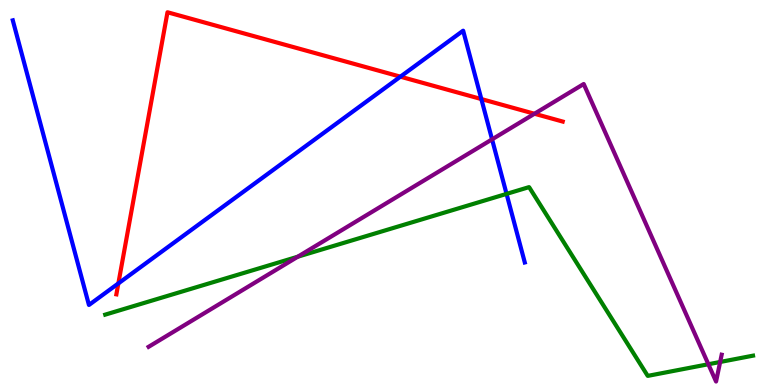[{'lines': ['blue', 'red'], 'intersections': [{'x': 1.53, 'y': 2.64}, {'x': 5.17, 'y': 8.01}, {'x': 6.21, 'y': 7.43}]}, {'lines': ['green', 'red'], 'intersections': []}, {'lines': ['purple', 'red'], 'intersections': [{'x': 6.9, 'y': 7.05}]}, {'lines': ['blue', 'green'], 'intersections': [{'x': 6.54, 'y': 4.96}]}, {'lines': ['blue', 'purple'], 'intersections': [{'x': 6.35, 'y': 6.38}]}, {'lines': ['green', 'purple'], 'intersections': [{'x': 3.84, 'y': 3.33}, {'x': 9.14, 'y': 0.539}, {'x': 9.29, 'y': 0.598}]}]